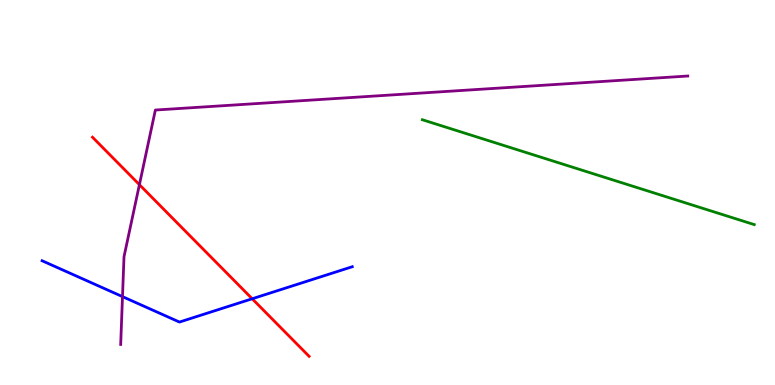[{'lines': ['blue', 'red'], 'intersections': [{'x': 3.25, 'y': 2.24}]}, {'lines': ['green', 'red'], 'intersections': []}, {'lines': ['purple', 'red'], 'intersections': [{'x': 1.8, 'y': 5.2}]}, {'lines': ['blue', 'green'], 'intersections': []}, {'lines': ['blue', 'purple'], 'intersections': [{'x': 1.58, 'y': 2.3}]}, {'lines': ['green', 'purple'], 'intersections': []}]